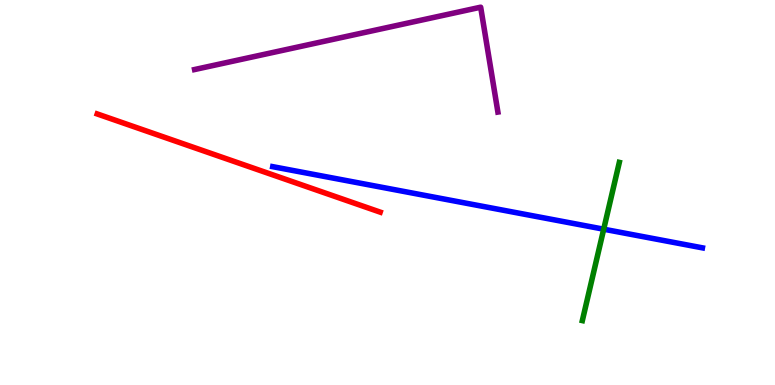[{'lines': ['blue', 'red'], 'intersections': []}, {'lines': ['green', 'red'], 'intersections': []}, {'lines': ['purple', 'red'], 'intersections': []}, {'lines': ['blue', 'green'], 'intersections': [{'x': 7.79, 'y': 4.05}]}, {'lines': ['blue', 'purple'], 'intersections': []}, {'lines': ['green', 'purple'], 'intersections': []}]